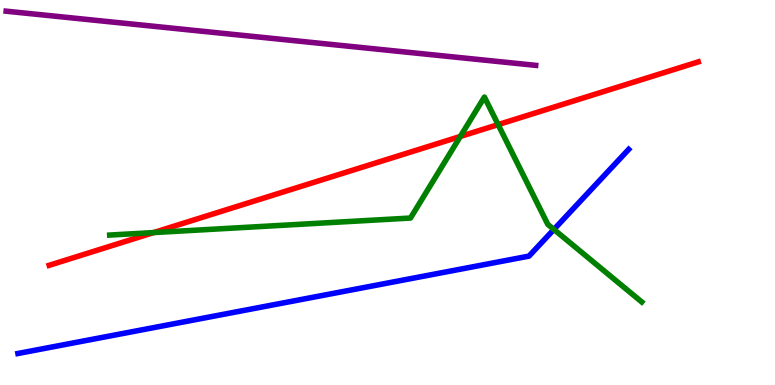[{'lines': ['blue', 'red'], 'intersections': []}, {'lines': ['green', 'red'], 'intersections': [{'x': 1.98, 'y': 3.96}, {'x': 5.94, 'y': 6.46}, {'x': 6.43, 'y': 6.76}]}, {'lines': ['purple', 'red'], 'intersections': []}, {'lines': ['blue', 'green'], 'intersections': [{'x': 7.15, 'y': 4.04}]}, {'lines': ['blue', 'purple'], 'intersections': []}, {'lines': ['green', 'purple'], 'intersections': []}]